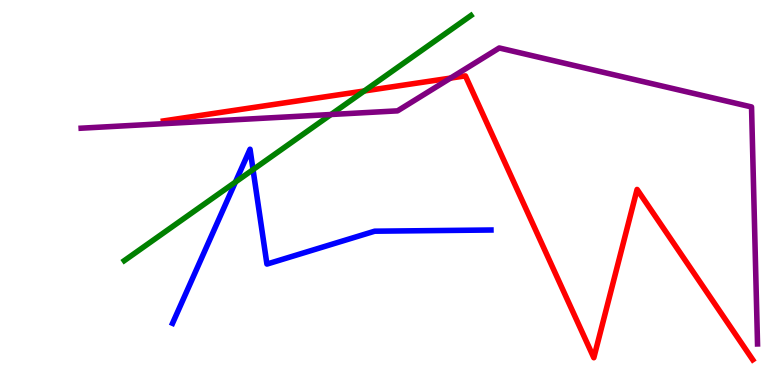[{'lines': ['blue', 'red'], 'intersections': []}, {'lines': ['green', 'red'], 'intersections': [{'x': 4.7, 'y': 7.64}]}, {'lines': ['purple', 'red'], 'intersections': [{'x': 5.81, 'y': 7.97}]}, {'lines': ['blue', 'green'], 'intersections': [{'x': 3.04, 'y': 5.27}, {'x': 3.26, 'y': 5.59}]}, {'lines': ['blue', 'purple'], 'intersections': []}, {'lines': ['green', 'purple'], 'intersections': [{'x': 4.27, 'y': 7.03}]}]